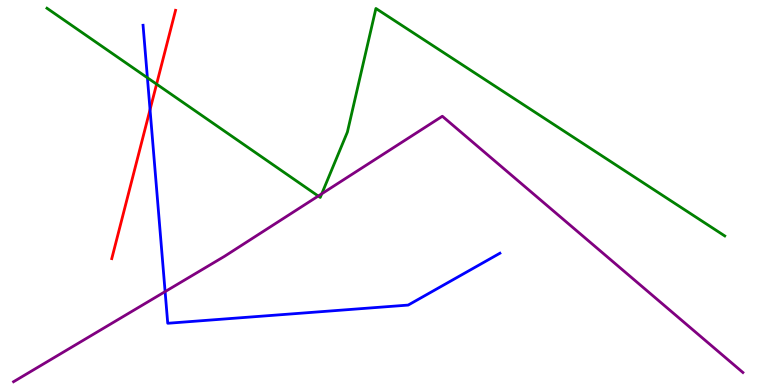[{'lines': ['blue', 'red'], 'intersections': [{'x': 1.94, 'y': 7.15}]}, {'lines': ['green', 'red'], 'intersections': [{'x': 2.02, 'y': 7.81}]}, {'lines': ['purple', 'red'], 'intersections': []}, {'lines': ['blue', 'green'], 'intersections': [{'x': 1.9, 'y': 7.98}]}, {'lines': ['blue', 'purple'], 'intersections': [{'x': 2.13, 'y': 2.43}]}, {'lines': ['green', 'purple'], 'intersections': [{'x': 4.11, 'y': 4.91}, {'x': 4.15, 'y': 4.97}]}]